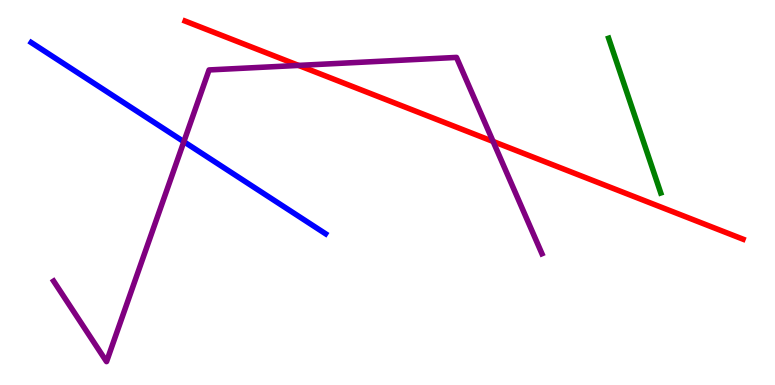[{'lines': ['blue', 'red'], 'intersections': []}, {'lines': ['green', 'red'], 'intersections': []}, {'lines': ['purple', 'red'], 'intersections': [{'x': 3.85, 'y': 8.3}, {'x': 6.36, 'y': 6.33}]}, {'lines': ['blue', 'green'], 'intersections': []}, {'lines': ['blue', 'purple'], 'intersections': [{'x': 2.37, 'y': 6.32}]}, {'lines': ['green', 'purple'], 'intersections': []}]